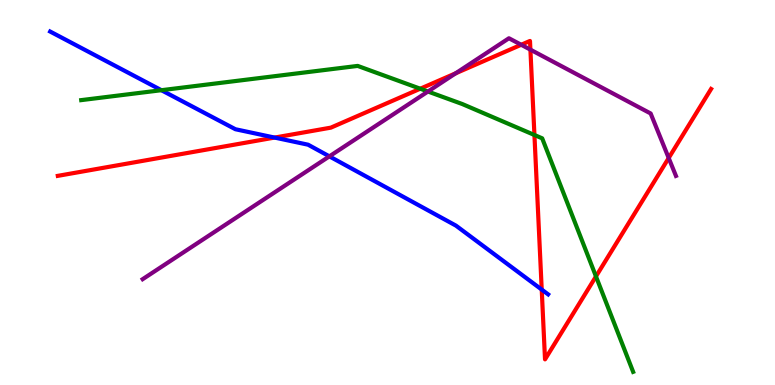[{'lines': ['blue', 'red'], 'intersections': [{'x': 3.54, 'y': 6.43}, {'x': 6.99, 'y': 2.48}]}, {'lines': ['green', 'red'], 'intersections': [{'x': 5.42, 'y': 7.7}, {'x': 6.9, 'y': 6.49}, {'x': 7.69, 'y': 2.82}]}, {'lines': ['purple', 'red'], 'intersections': [{'x': 5.88, 'y': 8.1}, {'x': 6.73, 'y': 8.84}, {'x': 6.84, 'y': 8.71}, {'x': 8.63, 'y': 5.9}]}, {'lines': ['blue', 'green'], 'intersections': [{'x': 2.08, 'y': 7.66}]}, {'lines': ['blue', 'purple'], 'intersections': [{'x': 4.25, 'y': 5.94}]}, {'lines': ['green', 'purple'], 'intersections': [{'x': 5.52, 'y': 7.62}]}]